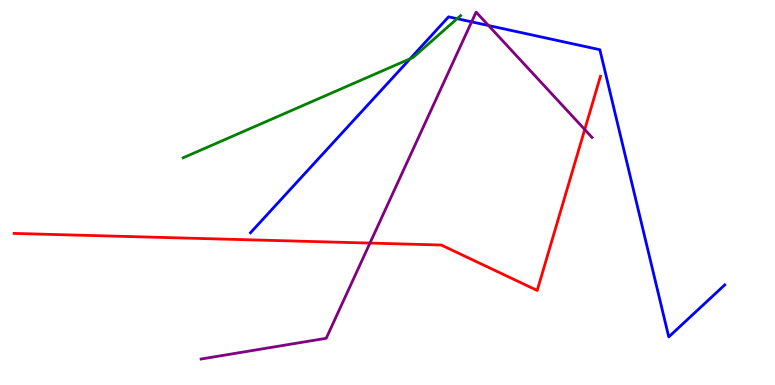[{'lines': ['blue', 'red'], 'intersections': []}, {'lines': ['green', 'red'], 'intersections': []}, {'lines': ['purple', 'red'], 'intersections': [{'x': 4.77, 'y': 3.69}, {'x': 7.54, 'y': 6.64}]}, {'lines': ['blue', 'green'], 'intersections': [{'x': 5.29, 'y': 8.47}, {'x': 5.9, 'y': 9.51}]}, {'lines': ['blue', 'purple'], 'intersections': [{'x': 6.09, 'y': 9.43}, {'x': 6.3, 'y': 9.34}]}, {'lines': ['green', 'purple'], 'intersections': []}]